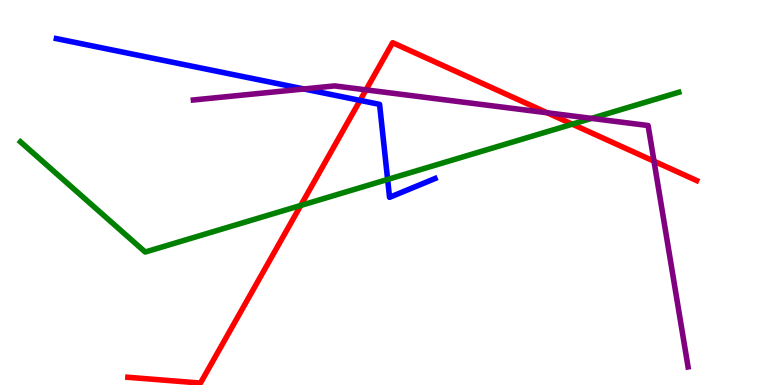[{'lines': ['blue', 'red'], 'intersections': [{'x': 4.65, 'y': 7.39}]}, {'lines': ['green', 'red'], 'intersections': [{'x': 3.88, 'y': 4.66}, {'x': 7.38, 'y': 6.78}]}, {'lines': ['purple', 'red'], 'intersections': [{'x': 4.72, 'y': 7.67}, {'x': 7.06, 'y': 7.07}, {'x': 8.44, 'y': 5.81}]}, {'lines': ['blue', 'green'], 'intersections': [{'x': 5.0, 'y': 5.34}]}, {'lines': ['blue', 'purple'], 'intersections': [{'x': 3.92, 'y': 7.69}]}, {'lines': ['green', 'purple'], 'intersections': [{'x': 7.63, 'y': 6.93}]}]